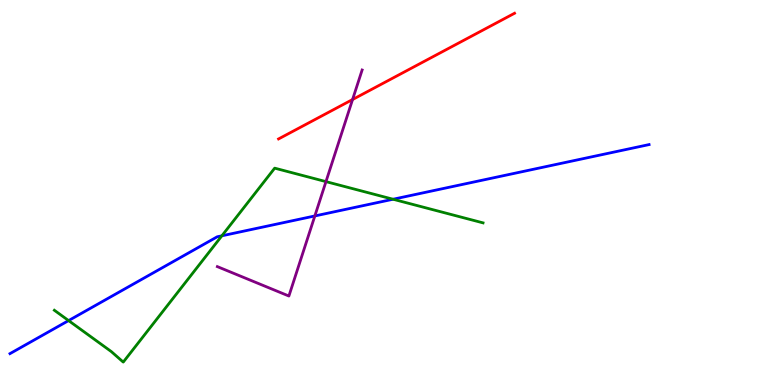[{'lines': ['blue', 'red'], 'intersections': []}, {'lines': ['green', 'red'], 'intersections': []}, {'lines': ['purple', 'red'], 'intersections': [{'x': 4.55, 'y': 7.41}]}, {'lines': ['blue', 'green'], 'intersections': [{'x': 0.885, 'y': 1.67}, {'x': 2.86, 'y': 3.88}, {'x': 5.07, 'y': 4.82}]}, {'lines': ['blue', 'purple'], 'intersections': [{'x': 4.06, 'y': 4.39}]}, {'lines': ['green', 'purple'], 'intersections': [{'x': 4.21, 'y': 5.28}]}]